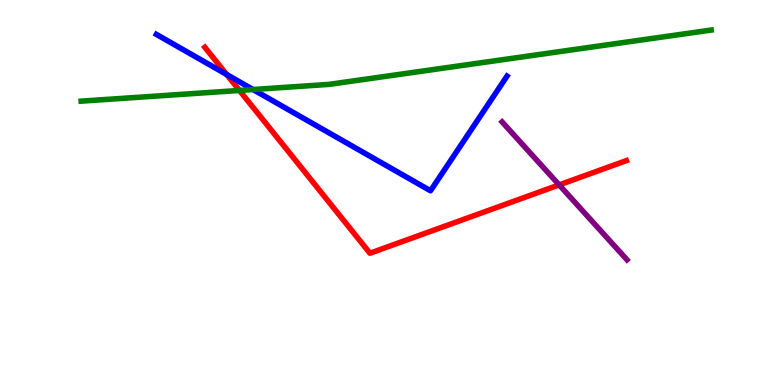[{'lines': ['blue', 'red'], 'intersections': [{'x': 2.92, 'y': 8.07}]}, {'lines': ['green', 'red'], 'intersections': [{'x': 3.09, 'y': 7.65}]}, {'lines': ['purple', 'red'], 'intersections': [{'x': 7.21, 'y': 5.2}]}, {'lines': ['blue', 'green'], 'intersections': [{'x': 3.26, 'y': 7.67}]}, {'lines': ['blue', 'purple'], 'intersections': []}, {'lines': ['green', 'purple'], 'intersections': []}]